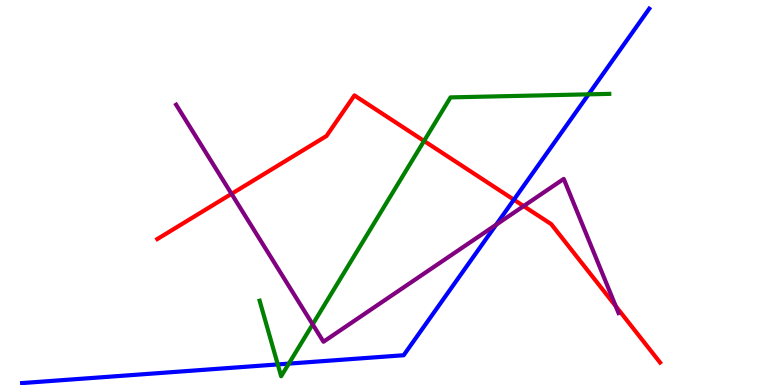[{'lines': ['blue', 'red'], 'intersections': [{'x': 6.63, 'y': 4.81}]}, {'lines': ['green', 'red'], 'intersections': [{'x': 5.47, 'y': 6.34}]}, {'lines': ['purple', 'red'], 'intersections': [{'x': 2.99, 'y': 4.97}, {'x': 6.76, 'y': 4.65}, {'x': 7.94, 'y': 2.05}]}, {'lines': ['blue', 'green'], 'intersections': [{'x': 3.58, 'y': 0.534}, {'x': 3.73, 'y': 0.555}, {'x': 7.59, 'y': 7.55}]}, {'lines': ['blue', 'purple'], 'intersections': [{'x': 6.4, 'y': 4.16}]}, {'lines': ['green', 'purple'], 'intersections': [{'x': 4.03, 'y': 1.58}]}]